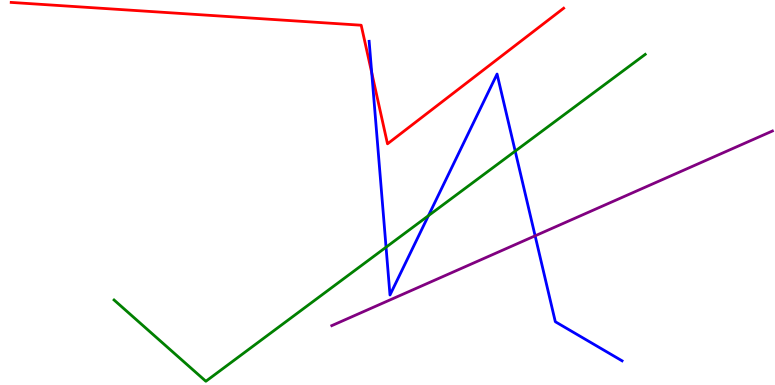[{'lines': ['blue', 'red'], 'intersections': [{'x': 4.8, 'y': 8.11}]}, {'lines': ['green', 'red'], 'intersections': []}, {'lines': ['purple', 'red'], 'intersections': []}, {'lines': ['blue', 'green'], 'intersections': [{'x': 4.98, 'y': 3.58}, {'x': 5.53, 'y': 4.4}, {'x': 6.65, 'y': 6.07}]}, {'lines': ['blue', 'purple'], 'intersections': [{'x': 6.9, 'y': 3.87}]}, {'lines': ['green', 'purple'], 'intersections': []}]